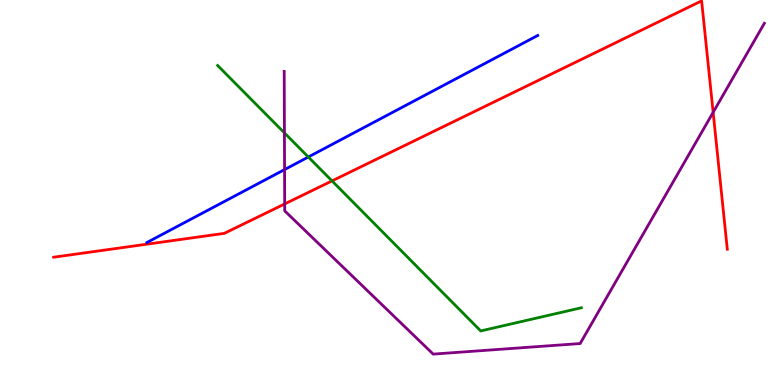[{'lines': ['blue', 'red'], 'intersections': []}, {'lines': ['green', 'red'], 'intersections': [{'x': 4.28, 'y': 5.3}]}, {'lines': ['purple', 'red'], 'intersections': [{'x': 3.67, 'y': 4.7}, {'x': 9.2, 'y': 7.08}]}, {'lines': ['blue', 'green'], 'intersections': [{'x': 3.98, 'y': 5.92}]}, {'lines': ['blue', 'purple'], 'intersections': [{'x': 3.67, 'y': 5.59}]}, {'lines': ['green', 'purple'], 'intersections': [{'x': 3.67, 'y': 6.55}]}]